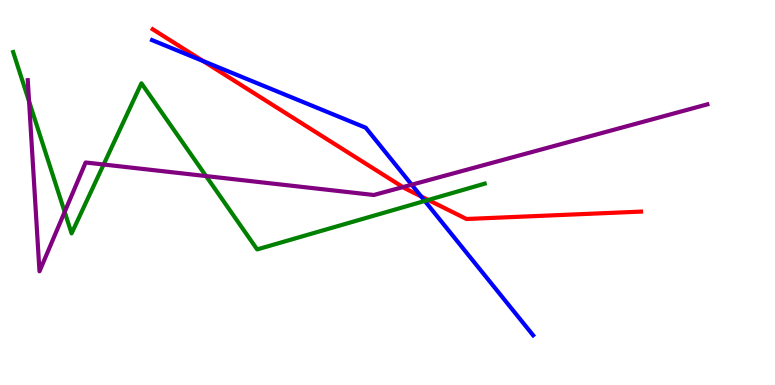[{'lines': ['blue', 'red'], 'intersections': [{'x': 2.62, 'y': 8.41}, {'x': 5.43, 'y': 4.9}]}, {'lines': ['green', 'red'], 'intersections': [{'x': 5.53, 'y': 4.81}]}, {'lines': ['purple', 'red'], 'intersections': [{'x': 5.2, 'y': 5.14}]}, {'lines': ['blue', 'green'], 'intersections': [{'x': 5.48, 'y': 4.78}]}, {'lines': ['blue', 'purple'], 'intersections': [{'x': 5.31, 'y': 5.2}]}, {'lines': ['green', 'purple'], 'intersections': [{'x': 0.375, 'y': 7.37}, {'x': 0.834, 'y': 4.5}, {'x': 1.34, 'y': 5.73}, {'x': 2.66, 'y': 5.43}]}]